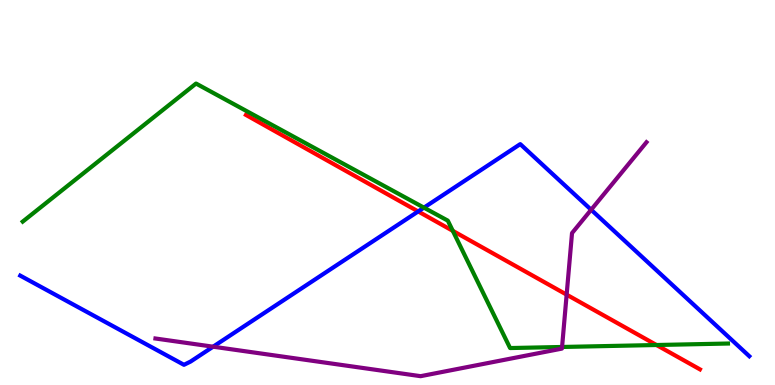[{'lines': ['blue', 'red'], 'intersections': [{'x': 5.4, 'y': 4.51}]}, {'lines': ['green', 'red'], 'intersections': [{'x': 5.84, 'y': 4.0}, {'x': 8.47, 'y': 1.04}]}, {'lines': ['purple', 'red'], 'intersections': [{'x': 7.31, 'y': 2.35}]}, {'lines': ['blue', 'green'], 'intersections': [{'x': 5.47, 'y': 4.61}]}, {'lines': ['blue', 'purple'], 'intersections': [{'x': 2.75, 'y': 0.995}, {'x': 7.63, 'y': 4.55}]}, {'lines': ['green', 'purple'], 'intersections': [{'x': 7.25, 'y': 0.988}]}]